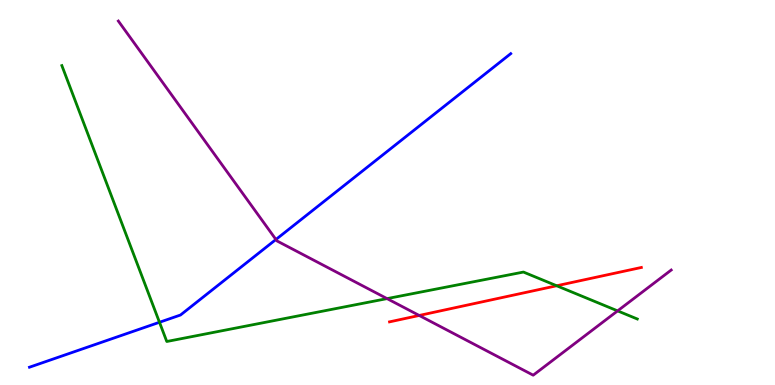[{'lines': ['blue', 'red'], 'intersections': []}, {'lines': ['green', 'red'], 'intersections': [{'x': 7.18, 'y': 2.58}]}, {'lines': ['purple', 'red'], 'intersections': [{'x': 5.41, 'y': 1.81}]}, {'lines': ['blue', 'green'], 'intersections': [{'x': 2.06, 'y': 1.63}]}, {'lines': ['blue', 'purple'], 'intersections': [{'x': 3.56, 'y': 3.78}]}, {'lines': ['green', 'purple'], 'intersections': [{'x': 4.99, 'y': 2.24}, {'x': 7.97, 'y': 1.93}]}]